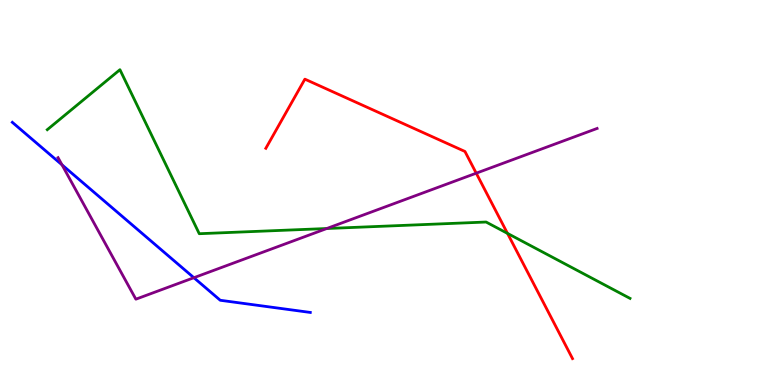[{'lines': ['blue', 'red'], 'intersections': []}, {'lines': ['green', 'red'], 'intersections': [{'x': 6.55, 'y': 3.94}]}, {'lines': ['purple', 'red'], 'intersections': [{'x': 6.15, 'y': 5.5}]}, {'lines': ['blue', 'green'], 'intersections': []}, {'lines': ['blue', 'purple'], 'intersections': [{'x': 0.8, 'y': 5.72}, {'x': 2.5, 'y': 2.79}]}, {'lines': ['green', 'purple'], 'intersections': [{'x': 4.22, 'y': 4.06}]}]